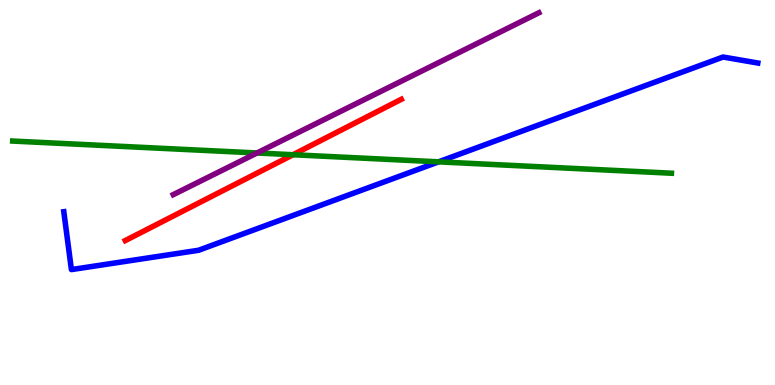[{'lines': ['blue', 'red'], 'intersections': []}, {'lines': ['green', 'red'], 'intersections': [{'x': 3.78, 'y': 5.98}]}, {'lines': ['purple', 'red'], 'intersections': []}, {'lines': ['blue', 'green'], 'intersections': [{'x': 5.66, 'y': 5.8}]}, {'lines': ['blue', 'purple'], 'intersections': []}, {'lines': ['green', 'purple'], 'intersections': [{'x': 3.32, 'y': 6.03}]}]